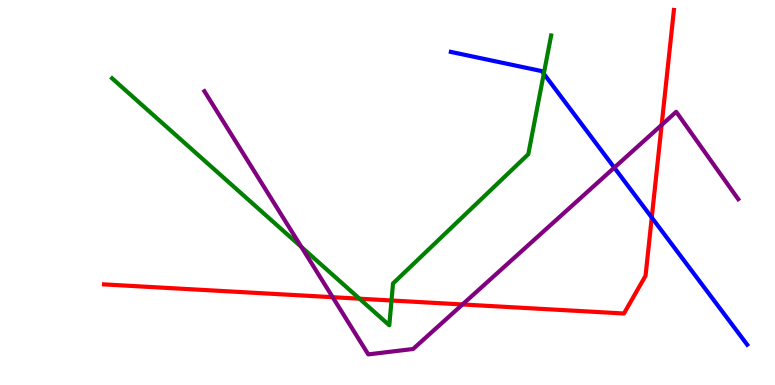[{'lines': ['blue', 'red'], 'intersections': [{'x': 8.41, 'y': 4.35}]}, {'lines': ['green', 'red'], 'intersections': [{'x': 4.64, 'y': 2.24}, {'x': 5.05, 'y': 2.2}]}, {'lines': ['purple', 'red'], 'intersections': [{'x': 4.29, 'y': 2.28}, {'x': 5.97, 'y': 2.09}, {'x': 8.54, 'y': 6.75}]}, {'lines': ['blue', 'green'], 'intersections': [{'x': 7.02, 'y': 8.09}]}, {'lines': ['blue', 'purple'], 'intersections': [{'x': 7.93, 'y': 5.65}]}, {'lines': ['green', 'purple'], 'intersections': [{'x': 3.89, 'y': 3.59}]}]